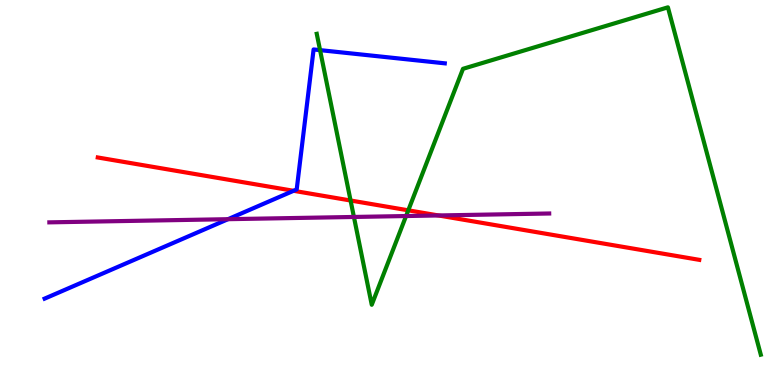[{'lines': ['blue', 'red'], 'intersections': [{'x': 3.79, 'y': 5.04}]}, {'lines': ['green', 'red'], 'intersections': [{'x': 4.52, 'y': 4.79}, {'x': 5.27, 'y': 4.54}]}, {'lines': ['purple', 'red'], 'intersections': [{'x': 5.66, 'y': 4.4}]}, {'lines': ['blue', 'green'], 'intersections': [{'x': 4.13, 'y': 8.7}]}, {'lines': ['blue', 'purple'], 'intersections': [{'x': 2.94, 'y': 4.31}]}, {'lines': ['green', 'purple'], 'intersections': [{'x': 4.57, 'y': 4.36}, {'x': 5.24, 'y': 4.39}]}]